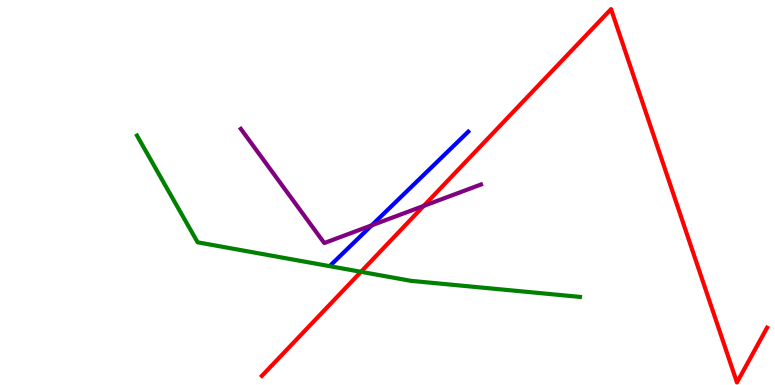[{'lines': ['blue', 'red'], 'intersections': []}, {'lines': ['green', 'red'], 'intersections': [{'x': 4.66, 'y': 2.94}]}, {'lines': ['purple', 'red'], 'intersections': [{'x': 5.47, 'y': 4.65}]}, {'lines': ['blue', 'green'], 'intersections': []}, {'lines': ['blue', 'purple'], 'intersections': [{'x': 4.8, 'y': 4.15}]}, {'lines': ['green', 'purple'], 'intersections': []}]